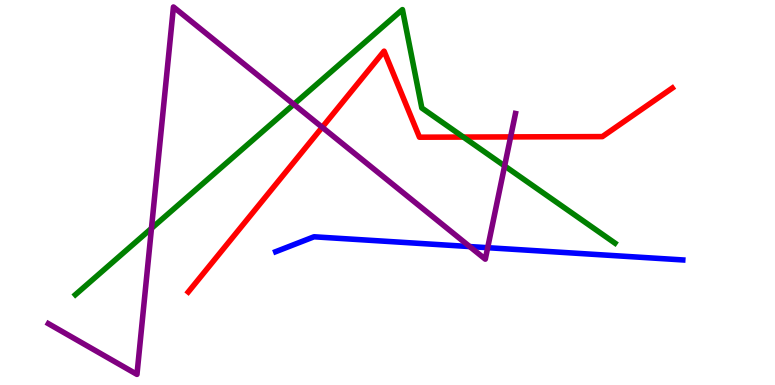[{'lines': ['blue', 'red'], 'intersections': []}, {'lines': ['green', 'red'], 'intersections': [{'x': 5.98, 'y': 6.44}]}, {'lines': ['purple', 'red'], 'intersections': [{'x': 4.16, 'y': 6.69}, {'x': 6.59, 'y': 6.44}]}, {'lines': ['blue', 'green'], 'intersections': []}, {'lines': ['blue', 'purple'], 'intersections': [{'x': 6.06, 'y': 3.6}, {'x': 6.29, 'y': 3.57}]}, {'lines': ['green', 'purple'], 'intersections': [{'x': 1.95, 'y': 4.07}, {'x': 3.79, 'y': 7.29}, {'x': 6.51, 'y': 5.69}]}]